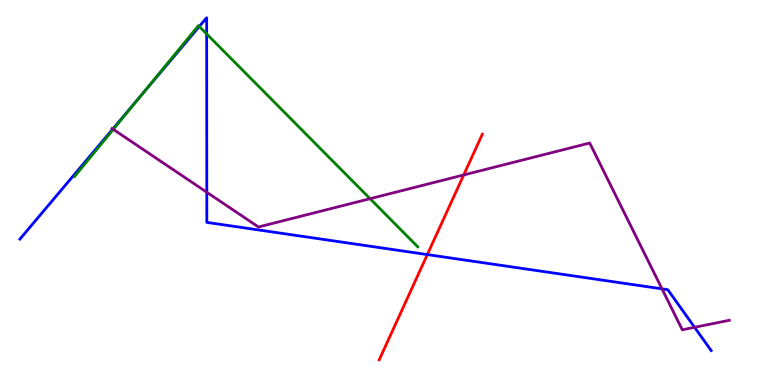[{'lines': ['blue', 'red'], 'intersections': [{'x': 5.51, 'y': 3.39}]}, {'lines': ['green', 'red'], 'intersections': []}, {'lines': ['purple', 'red'], 'intersections': [{'x': 5.98, 'y': 5.46}]}, {'lines': ['blue', 'green'], 'intersections': [{'x': 1.83, 'y': 7.55}, {'x': 2.57, 'y': 9.31}, {'x': 2.67, 'y': 9.12}]}, {'lines': ['blue', 'purple'], 'intersections': [{'x': 1.46, 'y': 6.65}, {'x': 2.67, 'y': 5.01}, {'x': 8.54, 'y': 2.5}, {'x': 8.96, 'y': 1.5}]}, {'lines': ['green', 'purple'], 'intersections': [{'x': 1.46, 'y': 6.64}, {'x': 4.77, 'y': 4.84}]}]